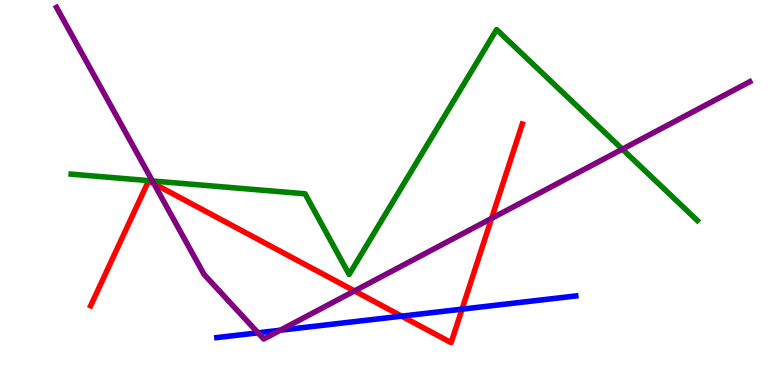[{'lines': ['blue', 'red'], 'intersections': [{'x': 5.18, 'y': 1.79}, {'x': 5.96, 'y': 1.97}]}, {'lines': ['green', 'red'], 'intersections': []}, {'lines': ['purple', 'red'], 'intersections': [{'x': 1.99, 'y': 5.23}, {'x': 4.57, 'y': 2.44}, {'x': 6.34, 'y': 4.33}]}, {'lines': ['blue', 'green'], 'intersections': []}, {'lines': ['blue', 'purple'], 'intersections': [{'x': 3.33, 'y': 1.36}, {'x': 3.62, 'y': 1.42}]}, {'lines': ['green', 'purple'], 'intersections': [{'x': 1.97, 'y': 5.3}, {'x': 8.03, 'y': 6.13}]}]